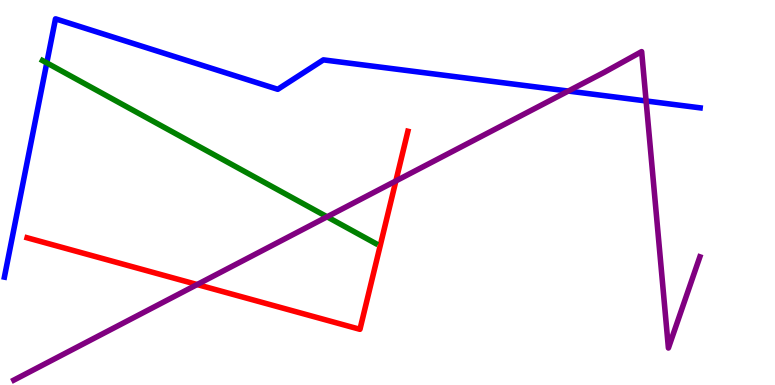[{'lines': ['blue', 'red'], 'intersections': []}, {'lines': ['green', 'red'], 'intersections': []}, {'lines': ['purple', 'red'], 'intersections': [{'x': 2.54, 'y': 2.61}, {'x': 5.11, 'y': 5.3}]}, {'lines': ['blue', 'green'], 'intersections': [{'x': 0.604, 'y': 8.37}]}, {'lines': ['blue', 'purple'], 'intersections': [{'x': 7.33, 'y': 7.63}, {'x': 8.34, 'y': 7.38}]}, {'lines': ['green', 'purple'], 'intersections': [{'x': 4.22, 'y': 4.37}]}]